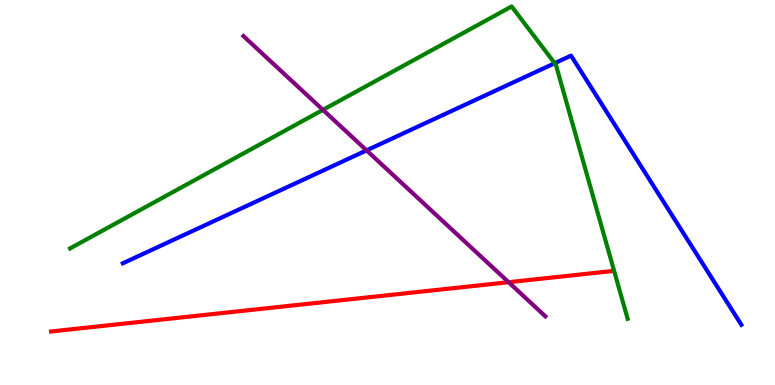[{'lines': ['blue', 'red'], 'intersections': []}, {'lines': ['green', 'red'], 'intersections': []}, {'lines': ['purple', 'red'], 'intersections': [{'x': 6.56, 'y': 2.67}]}, {'lines': ['blue', 'green'], 'intersections': [{'x': 7.16, 'y': 8.36}]}, {'lines': ['blue', 'purple'], 'intersections': [{'x': 4.73, 'y': 6.09}]}, {'lines': ['green', 'purple'], 'intersections': [{'x': 4.17, 'y': 7.15}]}]